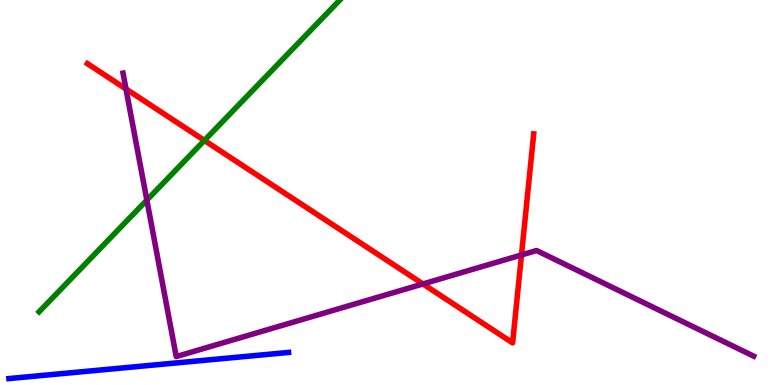[{'lines': ['blue', 'red'], 'intersections': []}, {'lines': ['green', 'red'], 'intersections': [{'x': 2.64, 'y': 6.35}]}, {'lines': ['purple', 'red'], 'intersections': [{'x': 1.63, 'y': 7.69}, {'x': 5.46, 'y': 2.62}, {'x': 6.73, 'y': 3.38}]}, {'lines': ['blue', 'green'], 'intersections': []}, {'lines': ['blue', 'purple'], 'intersections': []}, {'lines': ['green', 'purple'], 'intersections': [{'x': 1.89, 'y': 4.8}]}]